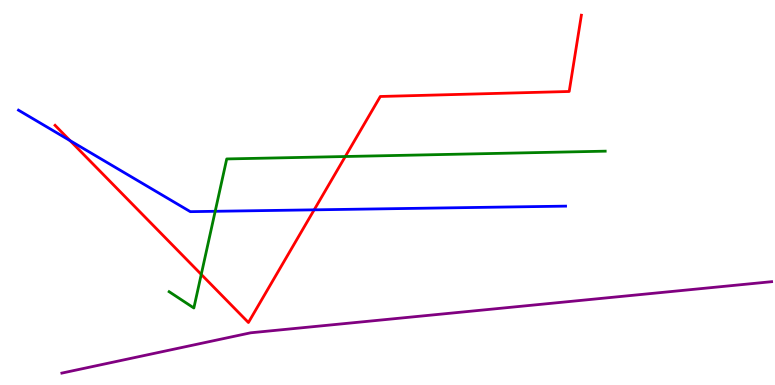[{'lines': ['blue', 'red'], 'intersections': [{'x': 0.904, 'y': 6.35}, {'x': 4.05, 'y': 4.55}]}, {'lines': ['green', 'red'], 'intersections': [{'x': 2.6, 'y': 2.87}, {'x': 4.46, 'y': 5.93}]}, {'lines': ['purple', 'red'], 'intersections': []}, {'lines': ['blue', 'green'], 'intersections': [{'x': 2.78, 'y': 4.51}]}, {'lines': ['blue', 'purple'], 'intersections': []}, {'lines': ['green', 'purple'], 'intersections': []}]